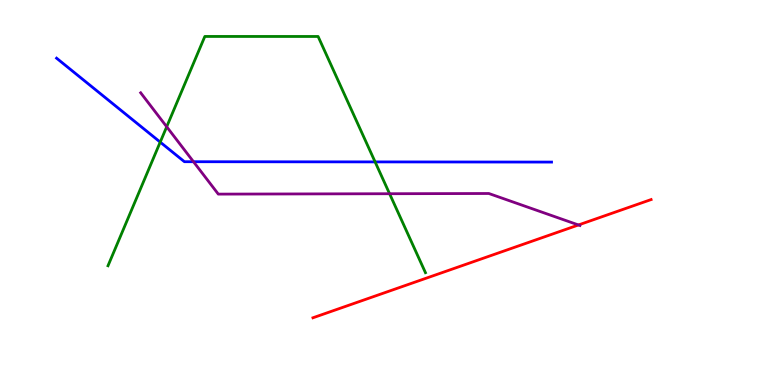[{'lines': ['blue', 'red'], 'intersections': []}, {'lines': ['green', 'red'], 'intersections': []}, {'lines': ['purple', 'red'], 'intersections': [{'x': 7.46, 'y': 4.16}]}, {'lines': ['blue', 'green'], 'intersections': [{'x': 2.07, 'y': 6.31}, {'x': 4.84, 'y': 5.79}]}, {'lines': ['blue', 'purple'], 'intersections': [{'x': 2.5, 'y': 5.8}]}, {'lines': ['green', 'purple'], 'intersections': [{'x': 2.15, 'y': 6.71}, {'x': 5.03, 'y': 4.97}]}]